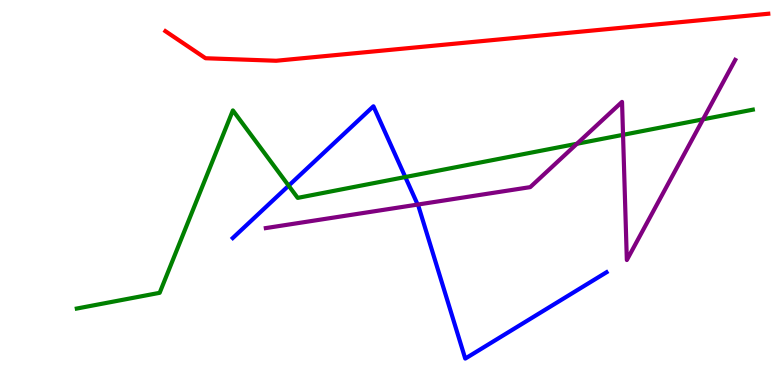[{'lines': ['blue', 'red'], 'intersections': []}, {'lines': ['green', 'red'], 'intersections': []}, {'lines': ['purple', 'red'], 'intersections': []}, {'lines': ['blue', 'green'], 'intersections': [{'x': 3.72, 'y': 5.18}, {'x': 5.23, 'y': 5.4}]}, {'lines': ['blue', 'purple'], 'intersections': [{'x': 5.39, 'y': 4.69}]}, {'lines': ['green', 'purple'], 'intersections': [{'x': 7.44, 'y': 6.27}, {'x': 8.04, 'y': 6.5}, {'x': 9.07, 'y': 6.9}]}]